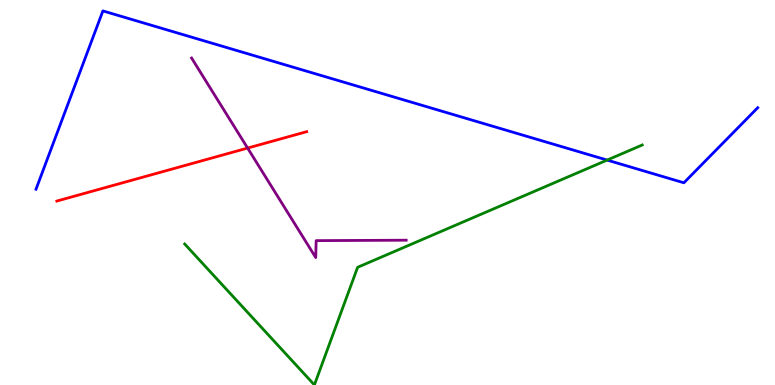[{'lines': ['blue', 'red'], 'intersections': []}, {'lines': ['green', 'red'], 'intersections': []}, {'lines': ['purple', 'red'], 'intersections': [{'x': 3.19, 'y': 6.15}]}, {'lines': ['blue', 'green'], 'intersections': [{'x': 7.83, 'y': 5.84}]}, {'lines': ['blue', 'purple'], 'intersections': []}, {'lines': ['green', 'purple'], 'intersections': []}]